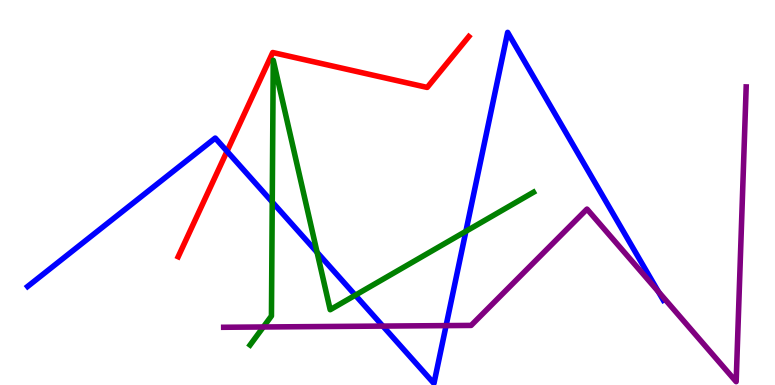[{'lines': ['blue', 'red'], 'intersections': [{'x': 2.93, 'y': 6.07}]}, {'lines': ['green', 'red'], 'intersections': []}, {'lines': ['purple', 'red'], 'intersections': []}, {'lines': ['blue', 'green'], 'intersections': [{'x': 3.51, 'y': 4.75}, {'x': 4.09, 'y': 3.45}, {'x': 4.58, 'y': 2.33}, {'x': 6.01, 'y': 3.99}]}, {'lines': ['blue', 'purple'], 'intersections': [{'x': 4.94, 'y': 1.53}, {'x': 5.76, 'y': 1.54}, {'x': 8.49, 'y': 2.43}]}, {'lines': ['green', 'purple'], 'intersections': [{'x': 3.4, 'y': 1.51}]}]